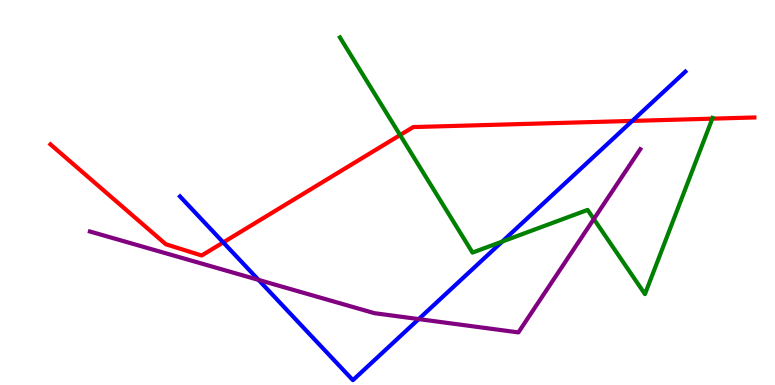[{'lines': ['blue', 'red'], 'intersections': [{'x': 2.88, 'y': 3.7}, {'x': 8.16, 'y': 6.86}]}, {'lines': ['green', 'red'], 'intersections': [{'x': 5.16, 'y': 6.49}, {'x': 9.19, 'y': 6.92}]}, {'lines': ['purple', 'red'], 'intersections': []}, {'lines': ['blue', 'green'], 'intersections': [{'x': 6.48, 'y': 3.73}]}, {'lines': ['blue', 'purple'], 'intersections': [{'x': 3.34, 'y': 2.73}, {'x': 5.4, 'y': 1.71}]}, {'lines': ['green', 'purple'], 'intersections': [{'x': 7.66, 'y': 4.31}]}]